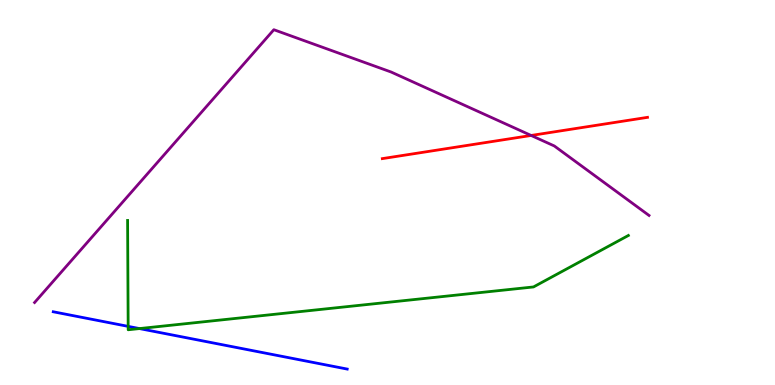[{'lines': ['blue', 'red'], 'intersections': []}, {'lines': ['green', 'red'], 'intersections': []}, {'lines': ['purple', 'red'], 'intersections': [{'x': 6.85, 'y': 6.48}]}, {'lines': ['blue', 'green'], 'intersections': [{'x': 1.65, 'y': 1.52}, {'x': 1.8, 'y': 1.47}]}, {'lines': ['blue', 'purple'], 'intersections': []}, {'lines': ['green', 'purple'], 'intersections': []}]